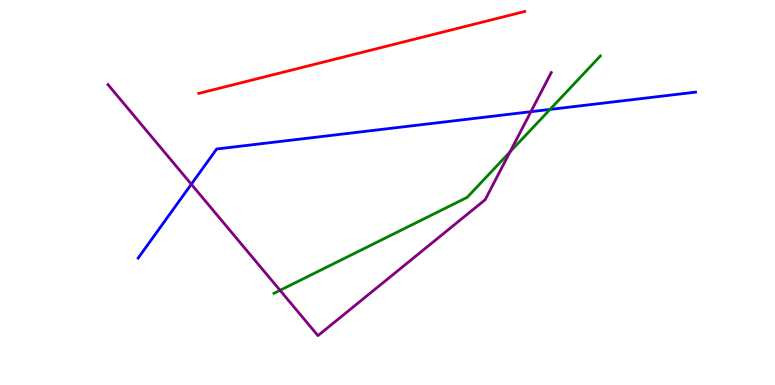[{'lines': ['blue', 'red'], 'intersections': []}, {'lines': ['green', 'red'], 'intersections': []}, {'lines': ['purple', 'red'], 'intersections': []}, {'lines': ['blue', 'green'], 'intersections': [{'x': 7.1, 'y': 7.16}]}, {'lines': ['blue', 'purple'], 'intersections': [{'x': 2.47, 'y': 5.21}, {'x': 6.85, 'y': 7.1}]}, {'lines': ['green', 'purple'], 'intersections': [{'x': 3.61, 'y': 2.46}, {'x': 6.58, 'y': 6.05}]}]